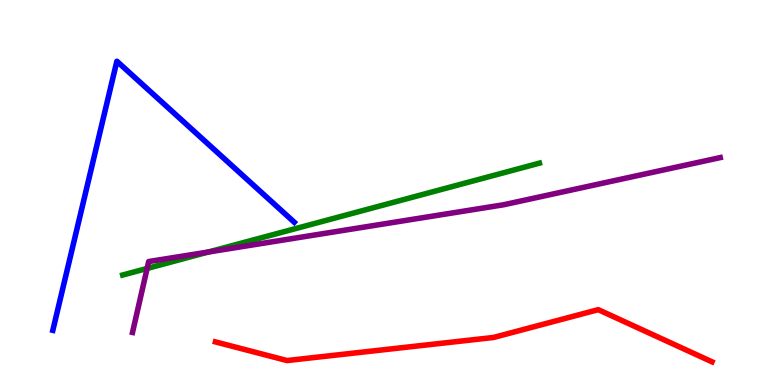[{'lines': ['blue', 'red'], 'intersections': []}, {'lines': ['green', 'red'], 'intersections': []}, {'lines': ['purple', 'red'], 'intersections': []}, {'lines': ['blue', 'green'], 'intersections': []}, {'lines': ['blue', 'purple'], 'intersections': []}, {'lines': ['green', 'purple'], 'intersections': [{'x': 1.9, 'y': 3.03}, {'x': 2.69, 'y': 3.45}]}]